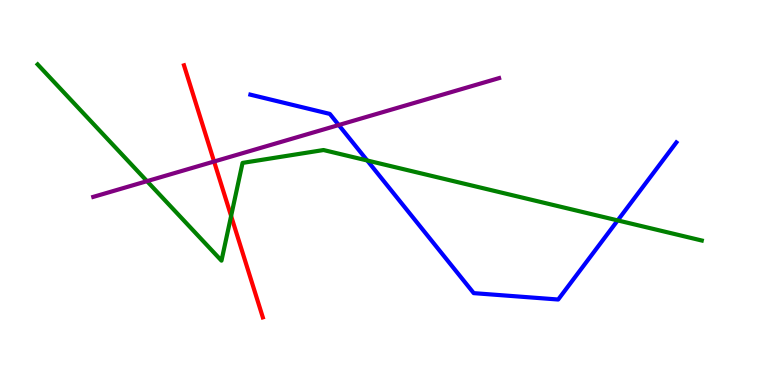[{'lines': ['blue', 'red'], 'intersections': []}, {'lines': ['green', 'red'], 'intersections': [{'x': 2.98, 'y': 4.39}]}, {'lines': ['purple', 'red'], 'intersections': [{'x': 2.76, 'y': 5.8}]}, {'lines': ['blue', 'green'], 'intersections': [{'x': 4.74, 'y': 5.83}, {'x': 7.97, 'y': 4.28}]}, {'lines': ['blue', 'purple'], 'intersections': [{'x': 4.37, 'y': 6.75}]}, {'lines': ['green', 'purple'], 'intersections': [{'x': 1.9, 'y': 5.29}]}]